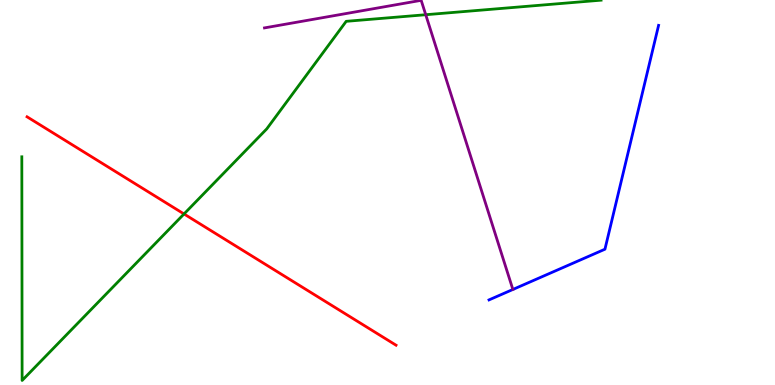[{'lines': ['blue', 'red'], 'intersections': []}, {'lines': ['green', 'red'], 'intersections': [{'x': 2.37, 'y': 4.44}]}, {'lines': ['purple', 'red'], 'intersections': []}, {'lines': ['blue', 'green'], 'intersections': []}, {'lines': ['blue', 'purple'], 'intersections': []}, {'lines': ['green', 'purple'], 'intersections': [{'x': 5.49, 'y': 9.62}]}]